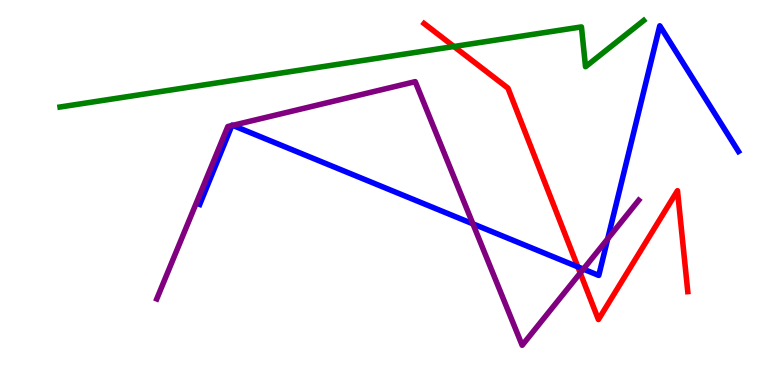[{'lines': ['blue', 'red'], 'intersections': [{'x': 7.46, 'y': 3.07}]}, {'lines': ['green', 'red'], 'intersections': [{'x': 5.86, 'y': 8.79}]}, {'lines': ['purple', 'red'], 'intersections': [{'x': 7.49, 'y': 2.91}]}, {'lines': ['blue', 'green'], 'intersections': []}, {'lines': ['blue', 'purple'], 'intersections': [{'x': 2.99, 'y': 6.74}, {'x': 3.0, 'y': 6.74}, {'x': 6.1, 'y': 4.19}, {'x': 7.53, 'y': 3.01}, {'x': 7.84, 'y': 3.8}]}, {'lines': ['green', 'purple'], 'intersections': []}]